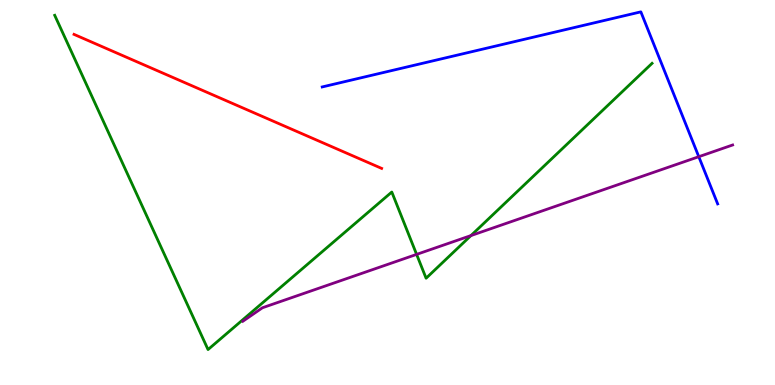[{'lines': ['blue', 'red'], 'intersections': []}, {'lines': ['green', 'red'], 'intersections': []}, {'lines': ['purple', 'red'], 'intersections': []}, {'lines': ['blue', 'green'], 'intersections': []}, {'lines': ['blue', 'purple'], 'intersections': [{'x': 9.02, 'y': 5.93}]}, {'lines': ['green', 'purple'], 'intersections': [{'x': 5.38, 'y': 3.39}, {'x': 6.08, 'y': 3.88}]}]